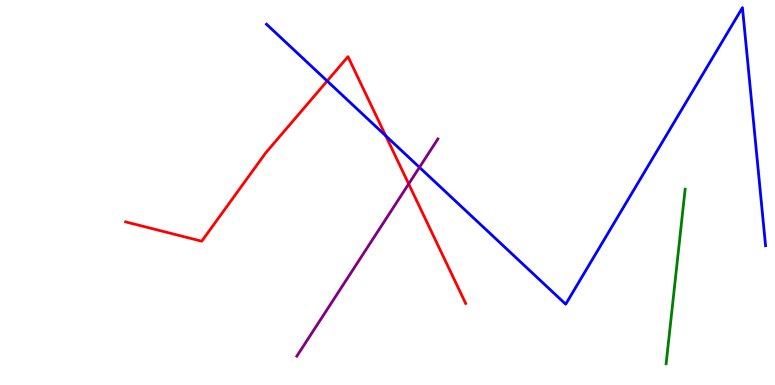[{'lines': ['blue', 'red'], 'intersections': [{'x': 4.22, 'y': 7.9}, {'x': 4.98, 'y': 6.47}]}, {'lines': ['green', 'red'], 'intersections': []}, {'lines': ['purple', 'red'], 'intersections': [{'x': 5.27, 'y': 5.22}]}, {'lines': ['blue', 'green'], 'intersections': []}, {'lines': ['blue', 'purple'], 'intersections': [{'x': 5.41, 'y': 5.65}]}, {'lines': ['green', 'purple'], 'intersections': []}]